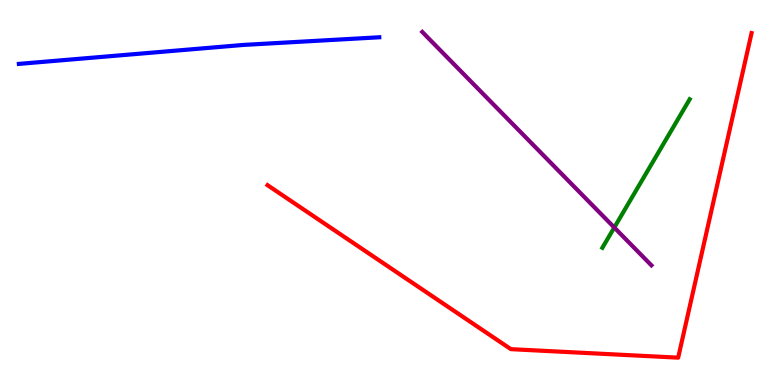[{'lines': ['blue', 'red'], 'intersections': []}, {'lines': ['green', 'red'], 'intersections': []}, {'lines': ['purple', 'red'], 'intersections': []}, {'lines': ['blue', 'green'], 'intersections': []}, {'lines': ['blue', 'purple'], 'intersections': []}, {'lines': ['green', 'purple'], 'intersections': [{'x': 7.93, 'y': 4.09}]}]